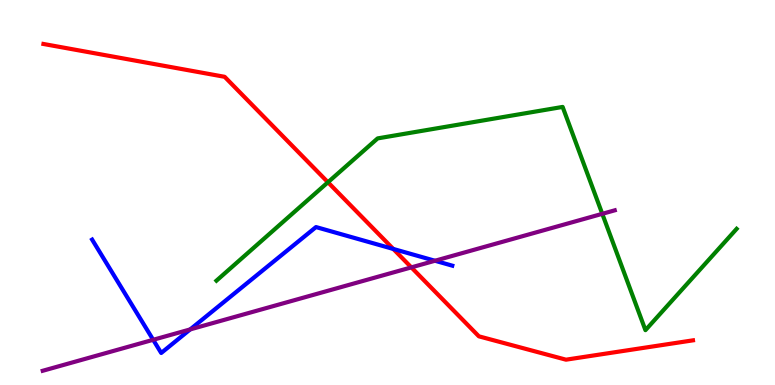[{'lines': ['blue', 'red'], 'intersections': [{'x': 5.07, 'y': 3.53}]}, {'lines': ['green', 'red'], 'intersections': [{'x': 4.23, 'y': 5.27}]}, {'lines': ['purple', 'red'], 'intersections': [{'x': 5.31, 'y': 3.06}]}, {'lines': ['blue', 'green'], 'intersections': []}, {'lines': ['blue', 'purple'], 'intersections': [{'x': 1.98, 'y': 1.17}, {'x': 2.45, 'y': 1.44}, {'x': 5.61, 'y': 3.23}]}, {'lines': ['green', 'purple'], 'intersections': [{'x': 7.77, 'y': 4.45}]}]